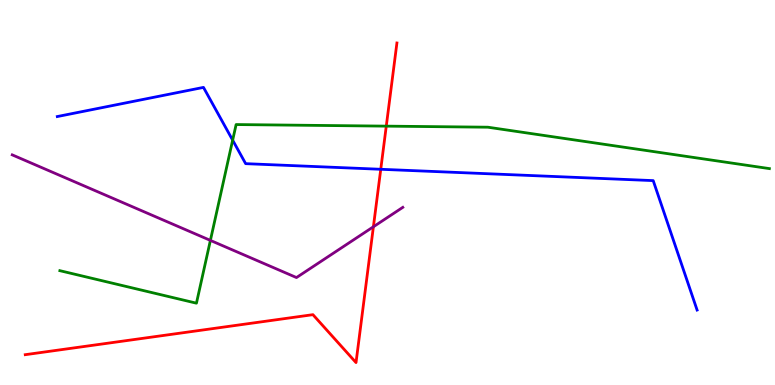[{'lines': ['blue', 'red'], 'intersections': [{'x': 4.91, 'y': 5.6}]}, {'lines': ['green', 'red'], 'intersections': [{'x': 4.98, 'y': 6.72}]}, {'lines': ['purple', 'red'], 'intersections': [{'x': 4.82, 'y': 4.11}]}, {'lines': ['blue', 'green'], 'intersections': [{'x': 3.0, 'y': 6.36}]}, {'lines': ['blue', 'purple'], 'intersections': []}, {'lines': ['green', 'purple'], 'intersections': [{'x': 2.71, 'y': 3.76}]}]